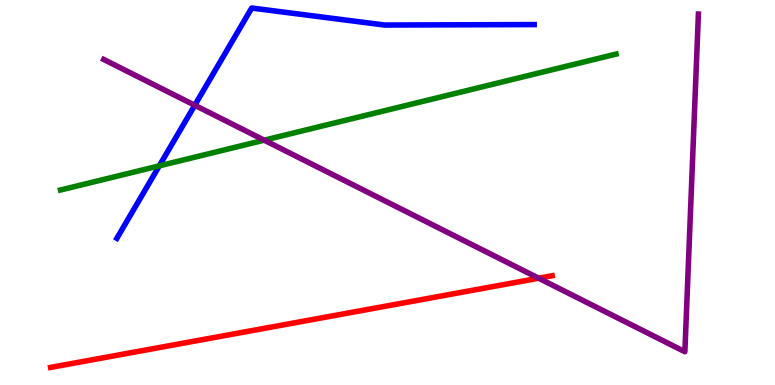[{'lines': ['blue', 'red'], 'intersections': []}, {'lines': ['green', 'red'], 'intersections': []}, {'lines': ['purple', 'red'], 'intersections': [{'x': 6.95, 'y': 2.77}]}, {'lines': ['blue', 'green'], 'intersections': [{'x': 2.06, 'y': 5.69}]}, {'lines': ['blue', 'purple'], 'intersections': [{'x': 2.51, 'y': 7.27}]}, {'lines': ['green', 'purple'], 'intersections': [{'x': 3.41, 'y': 6.36}]}]